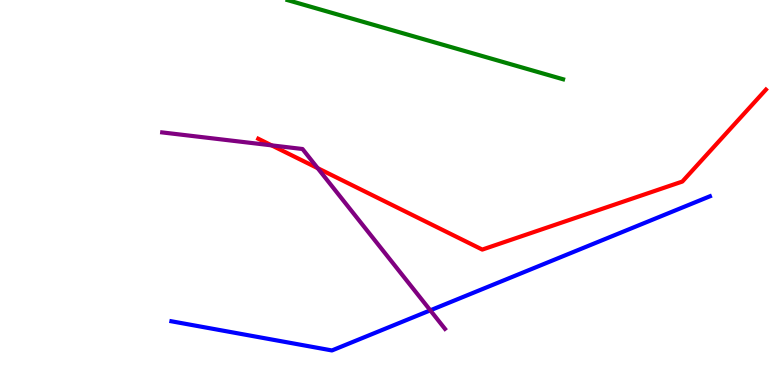[{'lines': ['blue', 'red'], 'intersections': []}, {'lines': ['green', 'red'], 'intersections': []}, {'lines': ['purple', 'red'], 'intersections': [{'x': 3.5, 'y': 6.22}, {'x': 4.1, 'y': 5.63}]}, {'lines': ['blue', 'green'], 'intersections': []}, {'lines': ['blue', 'purple'], 'intersections': [{'x': 5.55, 'y': 1.94}]}, {'lines': ['green', 'purple'], 'intersections': []}]